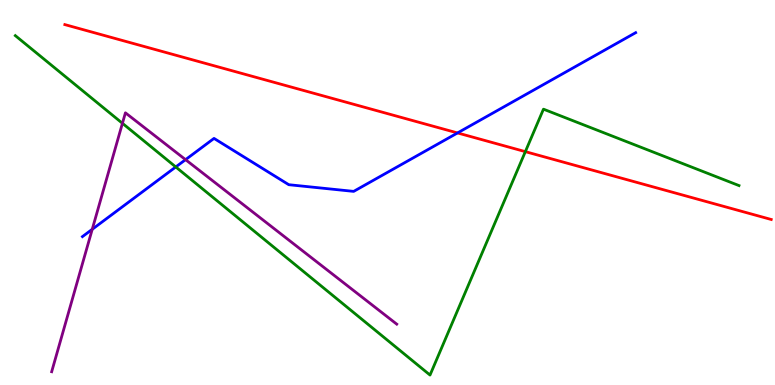[{'lines': ['blue', 'red'], 'intersections': [{'x': 5.9, 'y': 6.55}]}, {'lines': ['green', 'red'], 'intersections': [{'x': 6.78, 'y': 6.06}]}, {'lines': ['purple', 'red'], 'intersections': []}, {'lines': ['blue', 'green'], 'intersections': [{'x': 2.27, 'y': 5.66}]}, {'lines': ['blue', 'purple'], 'intersections': [{'x': 1.19, 'y': 4.04}, {'x': 2.39, 'y': 5.85}]}, {'lines': ['green', 'purple'], 'intersections': [{'x': 1.58, 'y': 6.8}]}]